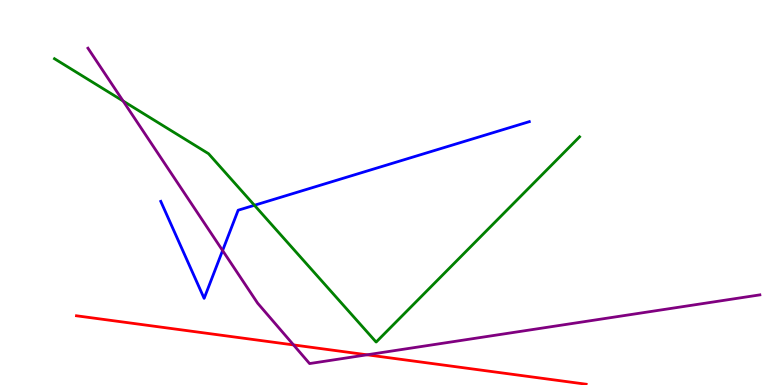[{'lines': ['blue', 'red'], 'intersections': []}, {'lines': ['green', 'red'], 'intersections': []}, {'lines': ['purple', 'red'], 'intersections': [{'x': 3.79, 'y': 1.04}, {'x': 4.74, 'y': 0.784}]}, {'lines': ['blue', 'green'], 'intersections': [{'x': 3.28, 'y': 4.67}]}, {'lines': ['blue', 'purple'], 'intersections': [{'x': 2.87, 'y': 3.49}]}, {'lines': ['green', 'purple'], 'intersections': [{'x': 1.59, 'y': 7.38}]}]